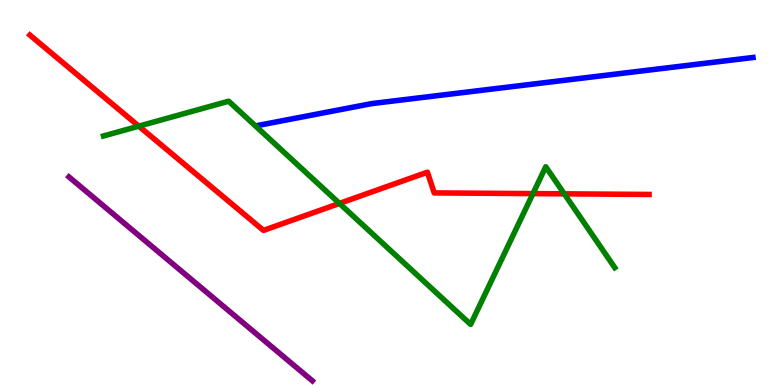[{'lines': ['blue', 'red'], 'intersections': []}, {'lines': ['green', 'red'], 'intersections': [{'x': 1.79, 'y': 6.72}, {'x': 4.38, 'y': 4.72}, {'x': 6.88, 'y': 4.97}, {'x': 7.28, 'y': 4.97}]}, {'lines': ['purple', 'red'], 'intersections': []}, {'lines': ['blue', 'green'], 'intersections': []}, {'lines': ['blue', 'purple'], 'intersections': []}, {'lines': ['green', 'purple'], 'intersections': []}]